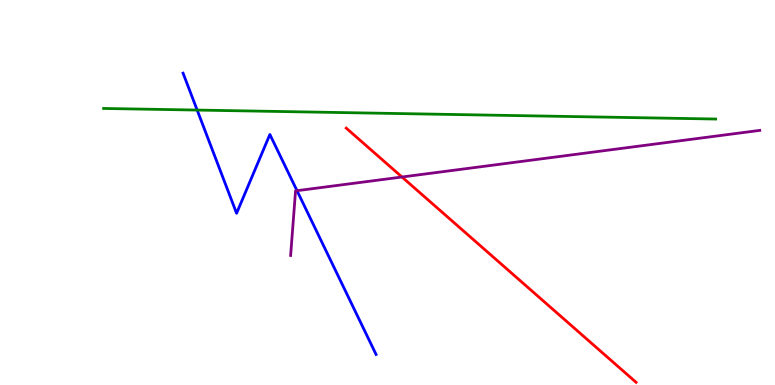[{'lines': ['blue', 'red'], 'intersections': []}, {'lines': ['green', 'red'], 'intersections': []}, {'lines': ['purple', 'red'], 'intersections': [{'x': 5.19, 'y': 5.4}]}, {'lines': ['blue', 'green'], 'intersections': [{'x': 2.54, 'y': 7.14}]}, {'lines': ['blue', 'purple'], 'intersections': [{'x': 3.83, 'y': 5.05}]}, {'lines': ['green', 'purple'], 'intersections': []}]